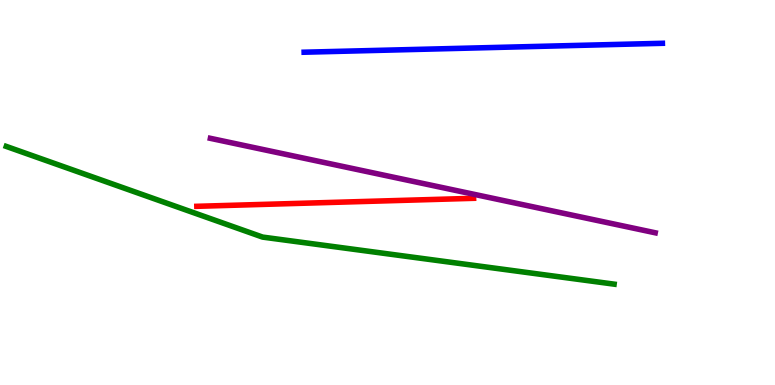[{'lines': ['blue', 'red'], 'intersections': []}, {'lines': ['green', 'red'], 'intersections': []}, {'lines': ['purple', 'red'], 'intersections': []}, {'lines': ['blue', 'green'], 'intersections': []}, {'lines': ['blue', 'purple'], 'intersections': []}, {'lines': ['green', 'purple'], 'intersections': []}]